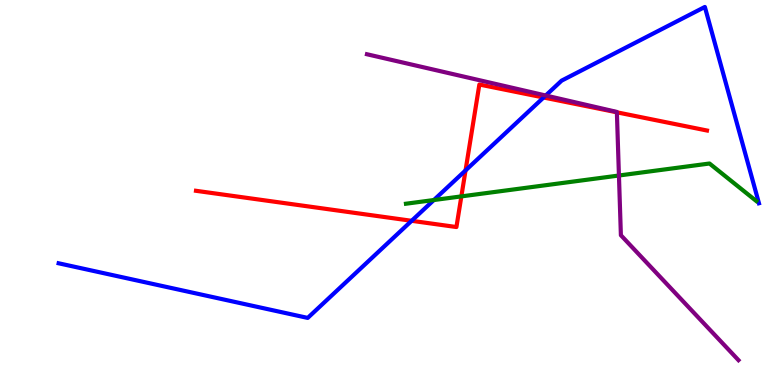[{'lines': ['blue', 'red'], 'intersections': [{'x': 5.31, 'y': 4.26}, {'x': 6.01, 'y': 5.57}, {'x': 7.01, 'y': 7.47}]}, {'lines': ['green', 'red'], 'intersections': [{'x': 5.95, 'y': 4.9}]}, {'lines': ['purple', 'red'], 'intersections': [{'x': 7.96, 'y': 7.08}]}, {'lines': ['blue', 'green'], 'intersections': [{'x': 5.6, 'y': 4.8}]}, {'lines': ['blue', 'purple'], 'intersections': [{'x': 7.04, 'y': 7.52}]}, {'lines': ['green', 'purple'], 'intersections': [{'x': 7.99, 'y': 5.44}]}]